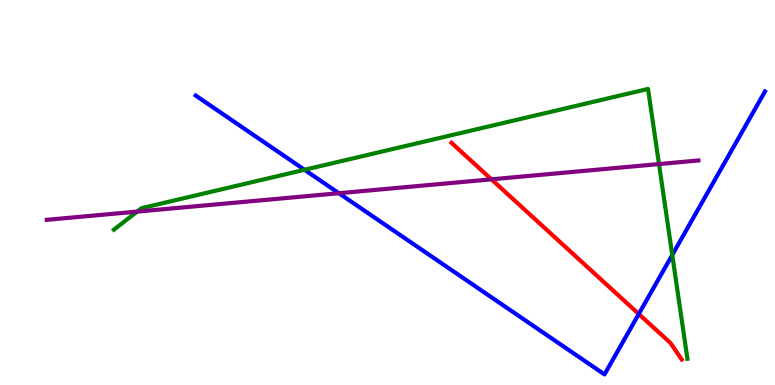[{'lines': ['blue', 'red'], 'intersections': [{'x': 8.24, 'y': 1.84}]}, {'lines': ['green', 'red'], 'intersections': []}, {'lines': ['purple', 'red'], 'intersections': [{'x': 6.34, 'y': 5.34}]}, {'lines': ['blue', 'green'], 'intersections': [{'x': 3.93, 'y': 5.59}, {'x': 8.67, 'y': 3.38}]}, {'lines': ['blue', 'purple'], 'intersections': [{'x': 4.37, 'y': 4.98}]}, {'lines': ['green', 'purple'], 'intersections': [{'x': 1.77, 'y': 4.5}, {'x': 8.5, 'y': 5.74}]}]